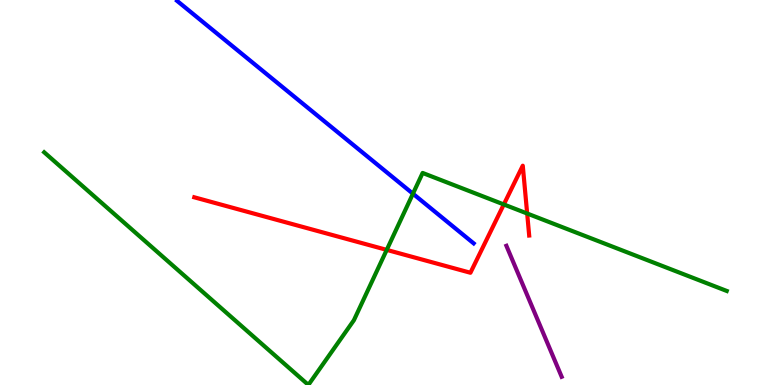[{'lines': ['blue', 'red'], 'intersections': []}, {'lines': ['green', 'red'], 'intersections': [{'x': 4.99, 'y': 3.51}, {'x': 6.5, 'y': 4.69}, {'x': 6.8, 'y': 4.45}]}, {'lines': ['purple', 'red'], 'intersections': []}, {'lines': ['blue', 'green'], 'intersections': [{'x': 5.33, 'y': 4.97}]}, {'lines': ['blue', 'purple'], 'intersections': []}, {'lines': ['green', 'purple'], 'intersections': []}]